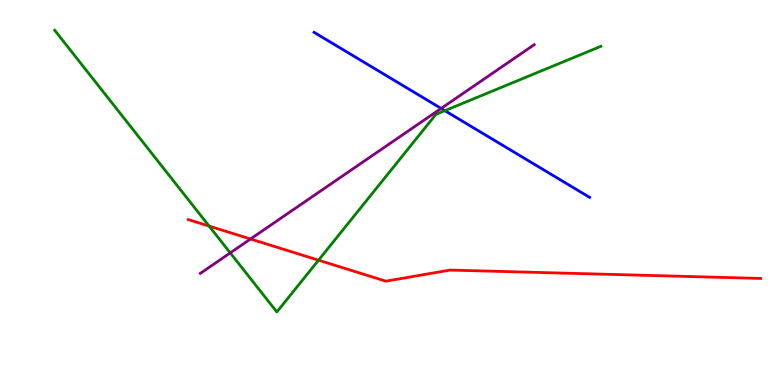[{'lines': ['blue', 'red'], 'intersections': []}, {'lines': ['green', 'red'], 'intersections': [{'x': 2.7, 'y': 4.13}, {'x': 4.11, 'y': 3.24}]}, {'lines': ['purple', 'red'], 'intersections': [{'x': 3.23, 'y': 3.79}]}, {'lines': ['blue', 'green'], 'intersections': [{'x': 5.74, 'y': 7.13}]}, {'lines': ['blue', 'purple'], 'intersections': [{'x': 5.69, 'y': 7.18}]}, {'lines': ['green', 'purple'], 'intersections': [{'x': 2.97, 'y': 3.43}]}]